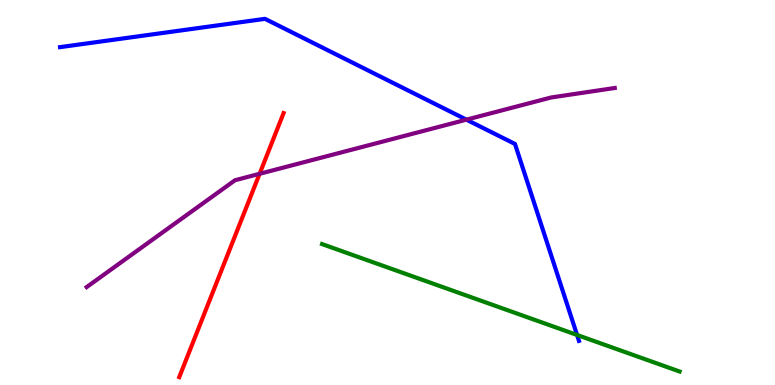[{'lines': ['blue', 'red'], 'intersections': []}, {'lines': ['green', 'red'], 'intersections': []}, {'lines': ['purple', 'red'], 'intersections': [{'x': 3.35, 'y': 5.49}]}, {'lines': ['blue', 'green'], 'intersections': [{'x': 7.45, 'y': 1.3}]}, {'lines': ['blue', 'purple'], 'intersections': [{'x': 6.02, 'y': 6.89}]}, {'lines': ['green', 'purple'], 'intersections': []}]